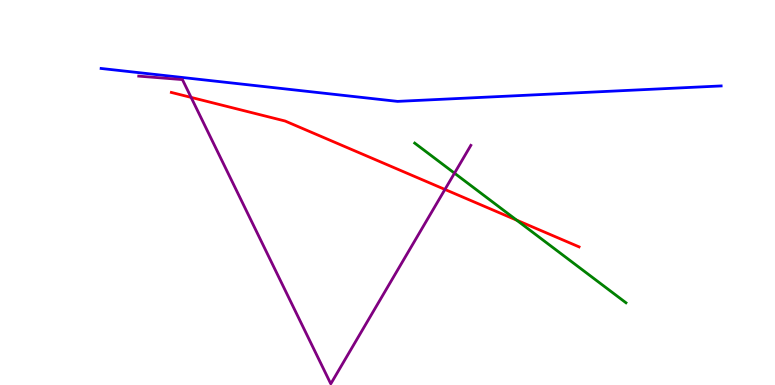[{'lines': ['blue', 'red'], 'intersections': []}, {'lines': ['green', 'red'], 'intersections': [{'x': 6.67, 'y': 4.28}]}, {'lines': ['purple', 'red'], 'intersections': [{'x': 2.47, 'y': 7.47}, {'x': 5.74, 'y': 5.08}]}, {'lines': ['blue', 'green'], 'intersections': []}, {'lines': ['blue', 'purple'], 'intersections': []}, {'lines': ['green', 'purple'], 'intersections': [{'x': 5.86, 'y': 5.5}]}]